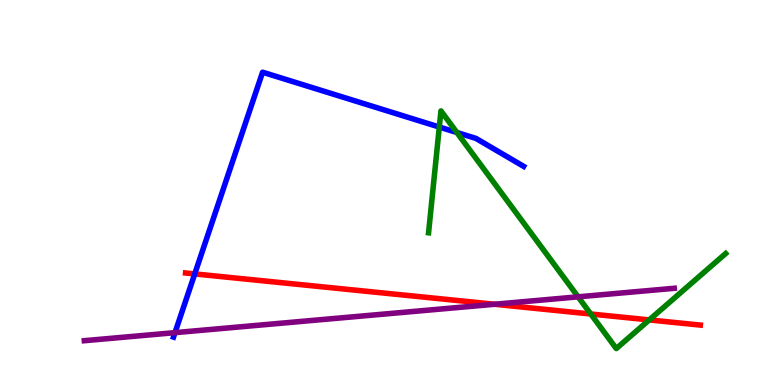[{'lines': ['blue', 'red'], 'intersections': [{'x': 2.51, 'y': 2.89}]}, {'lines': ['green', 'red'], 'intersections': [{'x': 7.62, 'y': 1.84}, {'x': 8.38, 'y': 1.69}]}, {'lines': ['purple', 'red'], 'intersections': [{'x': 6.38, 'y': 2.1}]}, {'lines': ['blue', 'green'], 'intersections': [{'x': 5.67, 'y': 6.7}, {'x': 5.9, 'y': 6.56}]}, {'lines': ['blue', 'purple'], 'intersections': [{'x': 2.26, 'y': 1.36}]}, {'lines': ['green', 'purple'], 'intersections': [{'x': 7.46, 'y': 2.29}]}]